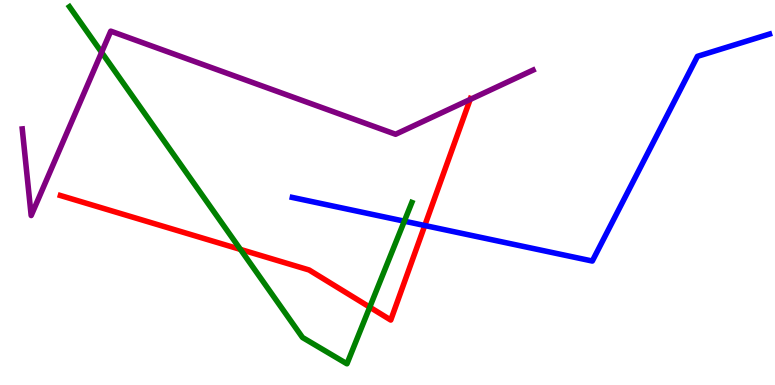[{'lines': ['blue', 'red'], 'intersections': [{'x': 5.48, 'y': 4.14}]}, {'lines': ['green', 'red'], 'intersections': [{'x': 3.1, 'y': 3.52}, {'x': 4.77, 'y': 2.02}]}, {'lines': ['purple', 'red'], 'intersections': [{'x': 6.07, 'y': 7.42}]}, {'lines': ['blue', 'green'], 'intersections': [{'x': 5.22, 'y': 4.25}]}, {'lines': ['blue', 'purple'], 'intersections': []}, {'lines': ['green', 'purple'], 'intersections': [{'x': 1.31, 'y': 8.64}]}]